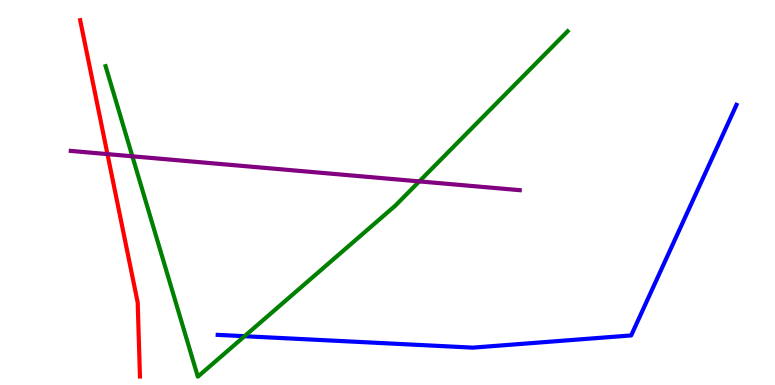[{'lines': ['blue', 'red'], 'intersections': []}, {'lines': ['green', 'red'], 'intersections': []}, {'lines': ['purple', 'red'], 'intersections': [{'x': 1.39, 'y': 6.0}]}, {'lines': ['blue', 'green'], 'intersections': [{'x': 3.16, 'y': 1.27}]}, {'lines': ['blue', 'purple'], 'intersections': []}, {'lines': ['green', 'purple'], 'intersections': [{'x': 1.71, 'y': 5.94}, {'x': 5.41, 'y': 5.29}]}]